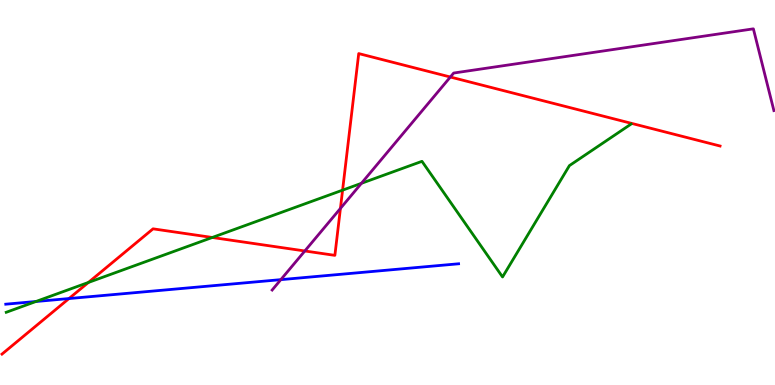[{'lines': ['blue', 'red'], 'intersections': [{'x': 0.89, 'y': 2.25}]}, {'lines': ['green', 'red'], 'intersections': [{'x': 1.14, 'y': 2.66}, {'x': 2.74, 'y': 3.83}, {'x': 4.42, 'y': 5.06}]}, {'lines': ['purple', 'red'], 'intersections': [{'x': 3.93, 'y': 3.48}, {'x': 4.39, 'y': 4.59}, {'x': 5.81, 'y': 8.0}]}, {'lines': ['blue', 'green'], 'intersections': [{'x': 0.464, 'y': 2.17}]}, {'lines': ['blue', 'purple'], 'intersections': [{'x': 3.62, 'y': 2.74}]}, {'lines': ['green', 'purple'], 'intersections': [{'x': 4.66, 'y': 5.24}]}]